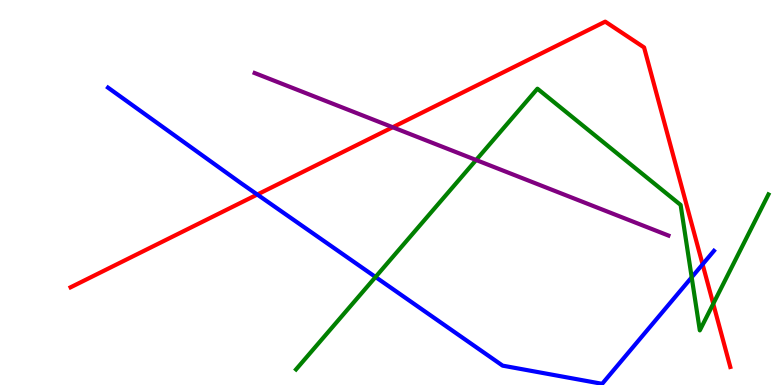[{'lines': ['blue', 'red'], 'intersections': [{'x': 3.32, 'y': 4.95}, {'x': 9.07, 'y': 3.13}]}, {'lines': ['green', 'red'], 'intersections': [{'x': 9.2, 'y': 2.11}]}, {'lines': ['purple', 'red'], 'intersections': [{'x': 5.07, 'y': 6.69}]}, {'lines': ['blue', 'green'], 'intersections': [{'x': 4.85, 'y': 2.81}, {'x': 8.92, 'y': 2.8}]}, {'lines': ['blue', 'purple'], 'intersections': []}, {'lines': ['green', 'purple'], 'intersections': [{'x': 6.14, 'y': 5.84}]}]